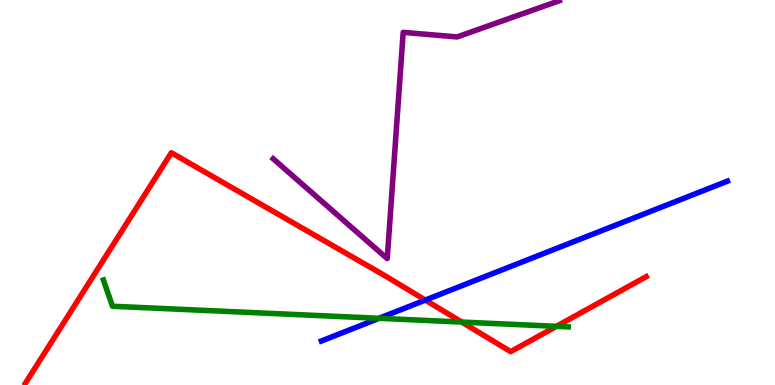[{'lines': ['blue', 'red'], 'intersections': [{'x': 5.49, 'y': 2.21}]}, {'lines': ['green', 'red'], 'intersections': [{'x': 5.96, 'y': 1.63}, {'x': 7.18, 'y': 1.52}]}, {'lines': ['purple', 'red'], 'intersections': []}, {'lines': ['blue', 'green'], 'intersections': [{'x': 4.89, 'y': 1.73}]}, {'lines': ['blue', 'purple'], 'intersections': []}, {'lines': ['green', 'purple'], 'intersections': []}]